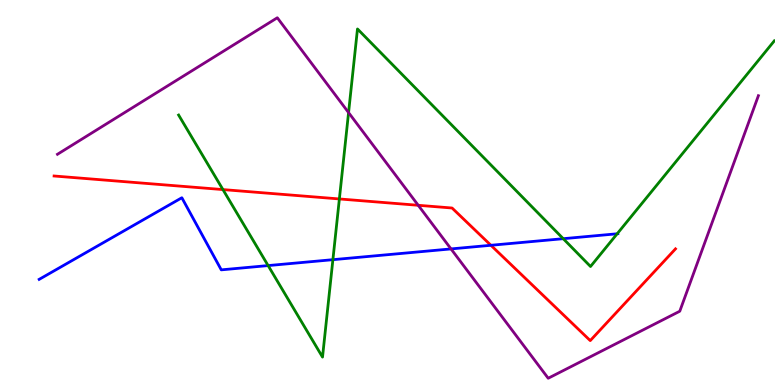[{'lines': ['blue', 'red'], 'intersections': [{'x': 6.33, 'y': 3.63}]}, {'lines': ['green', 'red'], 'intersections': [{'x': 2.88, 'y': 5.08}, {'x': 4.38, 'y': 4.83}]}, {'lines': ['purple', 'red'], 'intersections': [{'x': 5.4, 'y': 4.67}]}, {'lines': ['blue', 'green'], 'intersections': [{'x': 3.46, 'y': 3.1}, {'x': 4.3, 'y': 3.26}, {'x': 7.27, 'y': 3.8}, {'x': 7.96, 'y': 3.93}]}, {'lines': ['blue', 'purple'], 'intersections': [{'x': 5.82, 'y': 3.53}]}, {'lines': ['green', 'purple'], 'intersections': [{'x': 4.5, 'y': 7.08}]}]